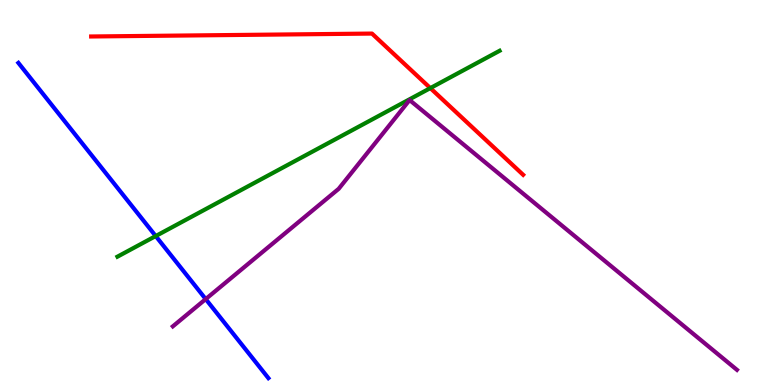[{'lines': ['blue', 'red'], 'intersections': []}, {'lines': ['green', 'red'], 'intersections': [{'x': 5.55, 'y': 7.71}]}, {'lines': ['purple', 'red'], 'intersections': []}, {'lines': ['blue', 'green'], 'intersections': [{'x': 2.01, 'y': 3.87}]}, {'lines': ['blue', 'purple'], 'intersections': [{'x': 2.65, 'y': 2.23}]}, {'lines': ['green', 'purple'], 'intersections': []}]